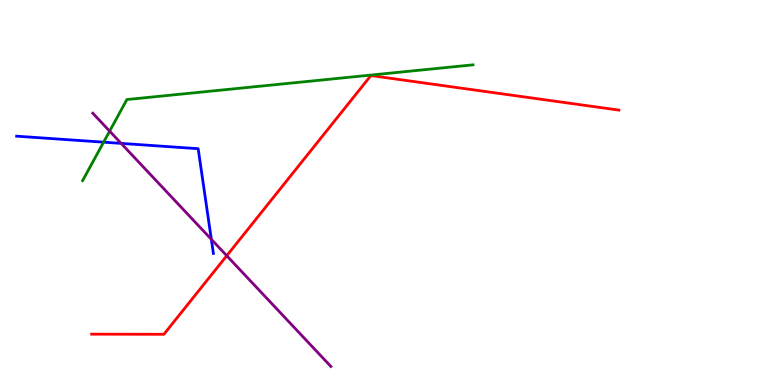[{'lines': ['blue', 'red'], 'intersections': []}, {'lines': ['green', 'red'], 'intersections': []}, {'lines': ['purple', 'red'], 'intersections': [{'x': 2.93, 'y': 3.36}]}, {'lines': ['blue', 'green'], 'intersections': [{'x': 1.34, 'y': 6.31}]}, {'lines': ['blue', 'purple'], 'intersections': [{'x': 1.56, 'y': 6.28}, {'x': 2.73, 'y': 3.78}]}, {'lines': ['green', 'purple'], 'intersections': [{'x': 1.41, 'y': 6.59}]}]